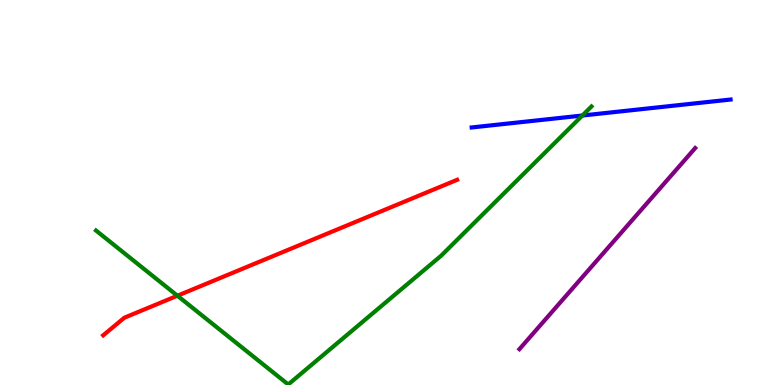[{'lines': ['blue', 'red'], 'intersections': []}, {'lines': ['green', 'red'], 'intersections': [{'x': 2.29, 'y': 2.32}]}, {'lines': ['purple', 'red'], 'intersections': []}, {'lines': ['blue', 'green'], 'intersections': [{'x': 7.51, 'y': 7.0}]}, {'lines': ['blue', 'purple'], 'intersections': []}, {'lines': ['green', 'purple'], 'intersections': []}]